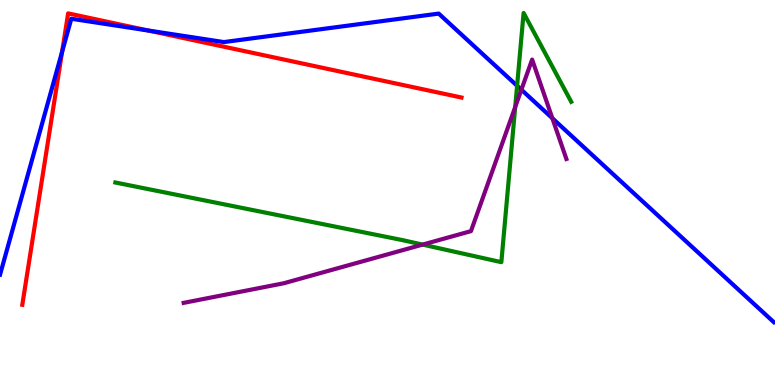[{'lines': ['blue', 'red'], 'intersections': [{'x': 0.801, 'y': 8.65}, {'x': 1.91, 'y': 9.21}]}, {'lines': ['green', 'red'], 'intersections': []}, {'lines': ['purple', 'red'], 'intersections': []}, {'lines': ['blue', 'green'], 'intersections': [{'x': 6.67, 'y': 7.77}]}, {'lines': ['blue', 'purple'], 'intersections': [{'x': 6.73, 'y': 7.67}, {'x': 7.13, 'y': 6.93}]}, {'lines': ['green', 'purple'], 'intersections': [{'x': 5.45, 'y': 3.65}, {'x': 6.65, 'y': 7.22}]}]